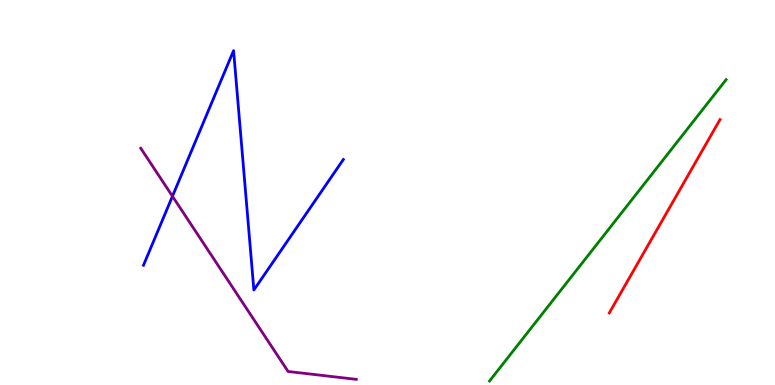[{'lines': ['blue', 'red'], 'intersections': []}, {'lines': ['green', 'red'], 'intersections': []}, {'lines': ['purple', 'red'], 'intersections': []}, {'lines': ['blue', 'green'], 'intersections': []}, {'lines': ['blue', 'purple'], 'intersections': [{'x': 2.23, 'y': 4.9}]}, {'lines': ['green', 'purple'], 'intersections': []}]